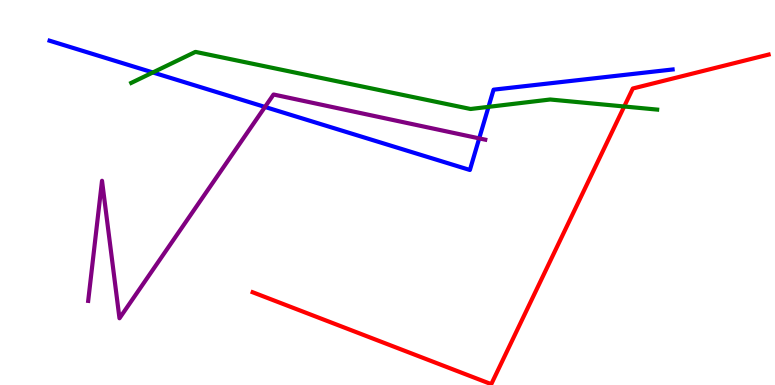[{'lines': ['blue', 'red'], 'intersections': []}, {'lines': ['green', 'red'], 'intersections': [{'x': 8.05, 'y': 7.23}]}, {'lines': ['purple', 'red'], 'intersections': []}, {'lines': ['blue', 'green'], 'intersections': [{'x': 1.97, 'y': 8.12}, {'x': 6.3, 'y': 7.22}]}, {'lines': ['blue', 'purple'], 'intersections': [{'x': 3.42, 'y': 7.22}, {'x': 6.18, 'y': 6.41}]}, {'lines': ['green', 'purple'], 'intersections': []}]